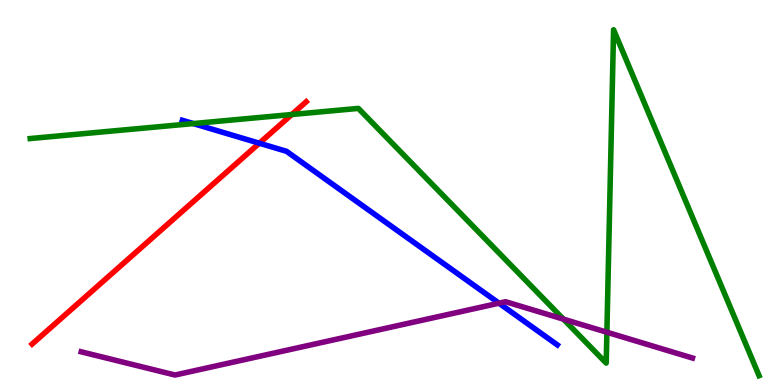[{'lines': ['blue', 'red'], 'intersections': [{'x': 3.35, 'y': 6.28}]}, {'lines': ['green', 'red'], 'intersections': [{'x': 3.77, 'y': 7.03}]}, {'lines': ['purple', 'red'], 'intersections': []}, {'lines': ['blue', 'green'], 'intersections': [{'x': 2.49, 'y': 6.79}]}, {'lines': ['blue', 'purple'], 'intersections': [{'x': 6.44, 'y': 2.12}]}, {'lines': ['green', 'purple'], 'intersections': [{'x': 7.27, 'y': 1.71}, {'x': 7.83, 'y': 1.37}]}]